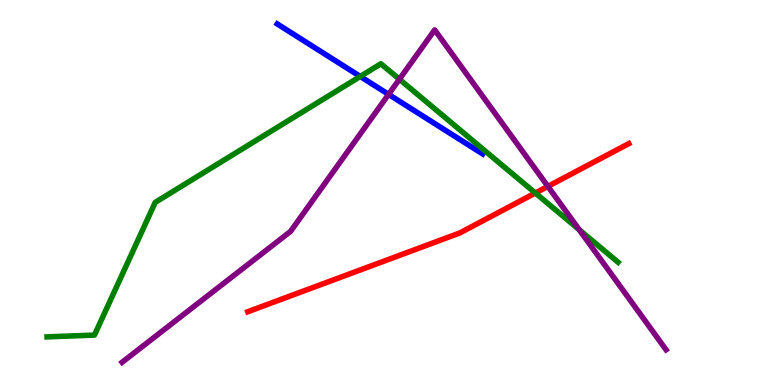[{'lines': ['blue', 'red'], 'intersections': []}, {'lines': ['green', 'red'], 'intersections': [{'x': 6.91, 'y': 4.99}]}, {'lines': ['purple', 'red'], 'intersections': [{'x': 7.07, 'y': 5.16}]}, {'lines': ['blue', 'green'], 'intersections': [{'x': 4.65, 'y': 8.01}]}, {'lines': ['blue', 'purple'], 'intersections': [{'x': 5.01, 'y': 7.55}]}, {'lines': ['green', 'purple'], 'intersections': [{'x': 5.15, 'y': 7.94}, {'x': 7.47, 'y': 4.03}]}]